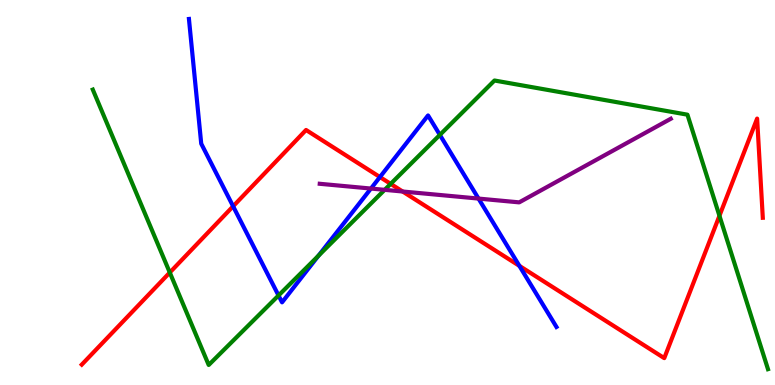[{'lines': ['blue', 'red'], 'intersections': [{'x': 3.01, 'y': 4.64}, {'x': 4.9, 'y': 5.4}, {'x': 6.7, 'y': 3.09}]}, {'lines': ['green', 'red'], 'intersections': [{'x': 2.19, 'y': 2.92}, {'x': 5.04, 'y': 5.22}, {'x': 9.28, 'y': 4.39}]}, {'lines': ['purple', 'red'], 'intersections': [{'x': 5.2, 'y': 5.03}]}, {'lines': ['blue', 'green'], 'intersections': [{'x': 3.59, 'y': 2.33}, {'x': 4.11, 'y': 3.36}, {'x': 5.68, 'y': 6.5}]}, {'lines': ['blue', 'purple'], 'intersections': [{'x': 4.79, 'y': 5.1}, {'x': 6.17, 'y': 4.84}]}, {'lines': ['green', 'purple'], 'intersections': [{'x': 4.96, 'y': 5.07}]}]